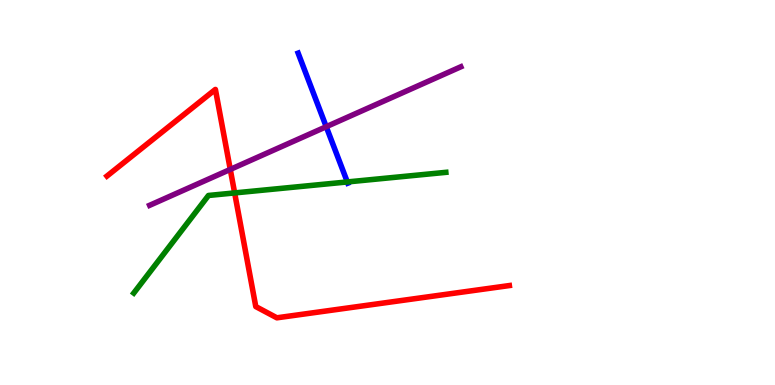[{'lines': ['blue', 'red'], 'intersections': []}, {'lines': ['green', 'red'], 'intersections': [{'x': 3.03, 'y': 4.99}]}, {'lines': ['purple', 'red'], 'intersections': [{'x': 2.97, 'y': 5.6}]}, {'lines': ['blue', 'green'], 'intersections': [{'x': 4.48, 'y': 5.27}]}, {'lines': ['blue', 'purple'], 'intersections': [{'x': 4.21, 'y': 6.71}]}, {'lines': ['green', 'purple'], 'intersections': []}]